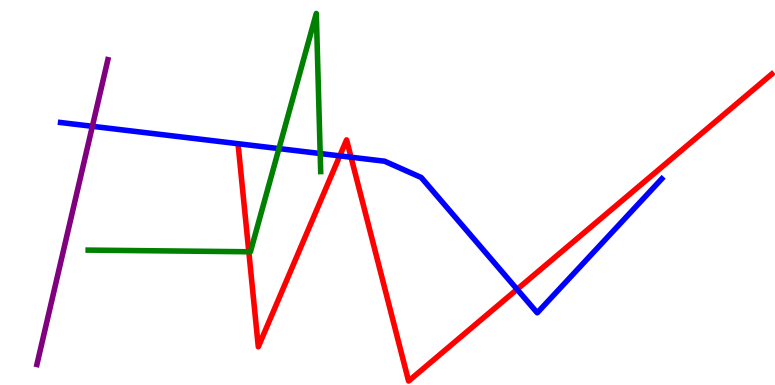[{'lines': ['blue', 'red'], 'intersections': [{'x': 4.38, 'y': 5.95}, {'x': 4.53, 'y': 5.92}, {'x': 6.67, 'y': 2.49}]}, {'lines': ['green', 'red'], 'intersections': [{'x': 3.21, 'y': 3.46}]}, {'lines': ['purple', 'red'], 'intersections': []}, {'lines': ['blue', 'green'], 'intersections': [{'x': 3.6, 'y': 6.14}, {'x': 4.13, 'y': 6.01}]}, {'lines': ['blue', 'purple'], 'intersections': [{'x': 1.19, 'y': 6.72}]}, {'lines': ['green', 'purple'], 'intersections': []}]